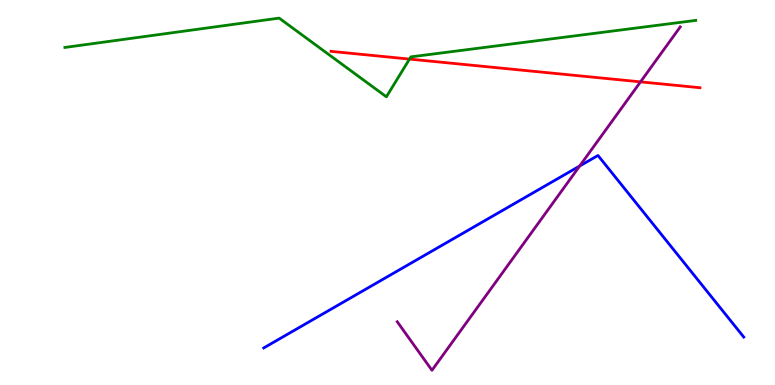[{'lines': ['blue', 'red'], 'intersections': []}, {'lines': ['green', 'red'], 'intersections': [{'x': 5.28, 'y': 8.47}]}, {'lines': ['purple', 'red'], 'intersections': [{'x': 8.26, 'y': 7.87}]}, {'lines': ['blue', 'green'], 'intersections': []}, {'lines': ['blue', 'purple'], 'intersections': [{'x': 7.48, 'y': 5.69}]}, {'lines': ['green', 'purple'], 'intersections': []}]